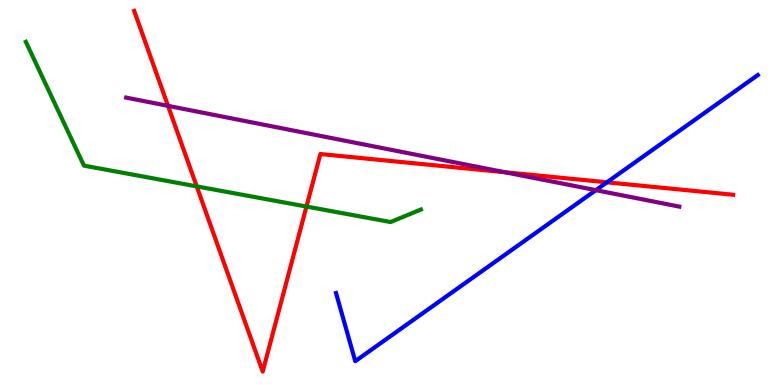[{'lines': ['blue', 'red'], 'intersections': [{'x': 7.83, 'y': 5.26}]}, {'lines': ['green', 'red'], 'intersections': [{'x': 2.54, 'y': 5.16}, {'x': 3.95, 'y': 4.63}]}, {'lines': ['purple', 'red'], 'intersections': [{'x': 2.17, 'y': 7.25}, {'x': 6.51, 'y': 5.53}]}, {'lines': ['blue', 'green'], 'intersections': []}, {'lines': ['blue', 'purple'], 'intersections': [{'x': 7.69, 'y': 5.06}]}, {'lines': ['green', 'purple'], 'intersections': []}]